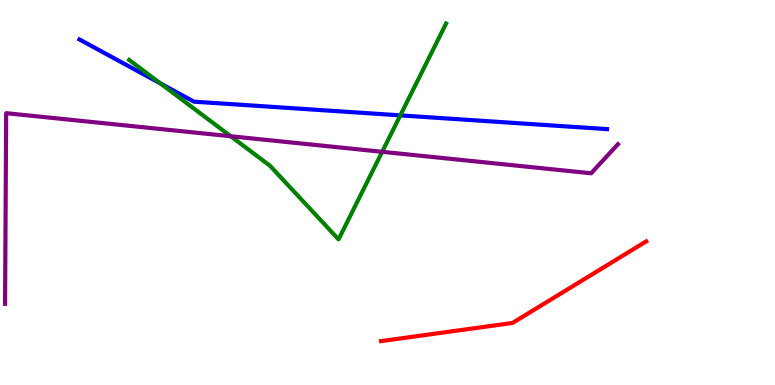[{'lines': ['blue', 'red'], 'intersections': []}, {'lines': ['green', 'red'], 'intersections': []}, {'lines': ['purple', 'red'], 'intersections': []}, {'lines': ['blue', 'green'], 'intersections': [{'x': 2.07, 'y': 7.83}, {'x': 5.17, 'y': 7.0}]}, {'lines': ['blue', 'purple'], 'intersections': []}, {'lines': ['green', 'purple'], 'intersections': [{'x': 2.98, 'y': 6.46}, {'x': 4.93, 'y': 6.06}]}]